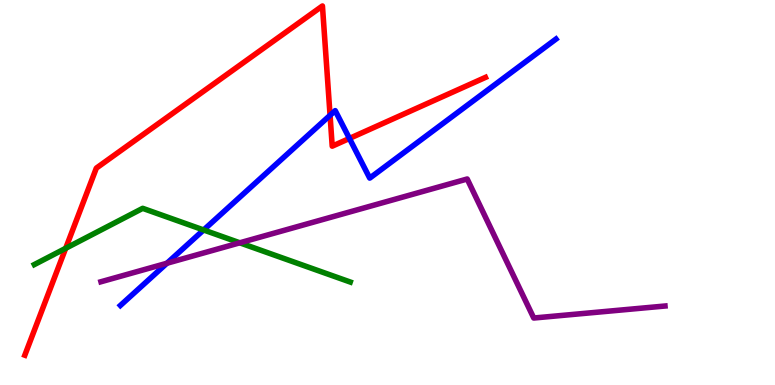[{'lines': ['blue', 'red'], 'intersections': [{'x': 4.26, 'y': 7.01}, {'x': 4.51, 'y': 6.4}]}, {'lines': ['green', 'red'], 'intersections': [{'x': 0.848, 'y': 3.55}]}, {'lines': ['purple', 'red'], 'intersections': []}, {'lines': ['blue', 'green'], 'intersections': [{'x': 2.63, 'y': 4.03}]}, {'lines': ['blue', 'purple'], 'intersections': [{'x': 2.15, 'y': 3.16}]}, {'lines': ['green', 'purple'], 'intersections': [{'x': 3.09, 'y': 3.69}]}]